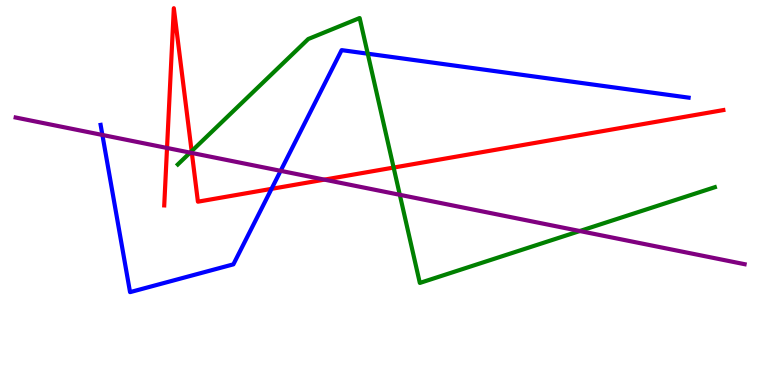[{'lines': ['blue', 'red'], 'intersections': [{'x': 3.5, 'y': 5.09}]}, {'lines': ['green', 'red'], 'intersections': [{'x': 2.47, 'y': 6.07}, {'x': 5.08, 'y': 5.65}]}, {'lines': ['purple', 'red'], 'intersections': [{'x': 2.16, 'y': 6.16}, {'x': 2.48, 'y': 6.03}, {'x': 4.19, 'y': 5.33}]}, {'lines': ['blue', 'green'], 'intersections': [{'x': 4.75, 'y': 8.61}]}, {'lines': ['blue', 'purple'], 'intersections': [{'x': 1.32, 'y': 6.49}, {'x': 3.62, 'y': 5.56}]}, {'lines': ['green', 'purple'], 'intersections': [{'x': 2.45, 'y': 6.04}, {'x': 5.16, 'y': 4.94}, {'x': 7.48, 'y': 4.0}]}]